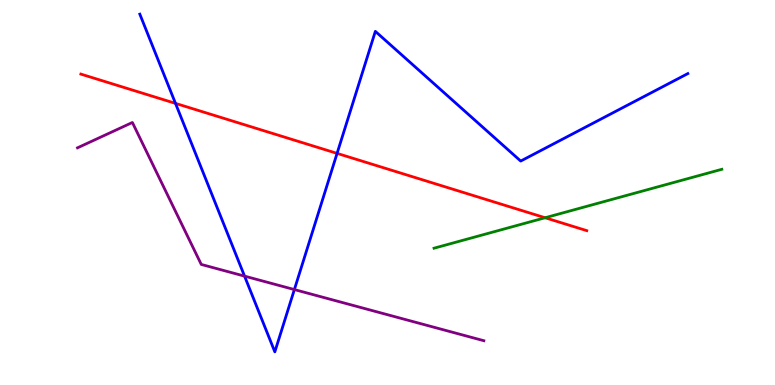[{'lines': ['blue', 'red'], 'intersections': [{'x': 2.26, 'y': 7.31}, {'x': 4.35, 'y': 6.02}]}, {'lines': ['green', 'red'], 'intersections': [{'x': 7.03, 'y': 4.34}]}, {'lines': ['purple', 'red'], 'intersections': []}, {'lines': ['blue', 'green'], 'intersections': []}, {'lines': ['blue', 'purple'], 'intersections': [{'x': 3.16, 'y': 2.83}, {'x': 3.8, 'y': 2.48}]}, {'lines': ['green', 'purple'], 'intersections': []}]